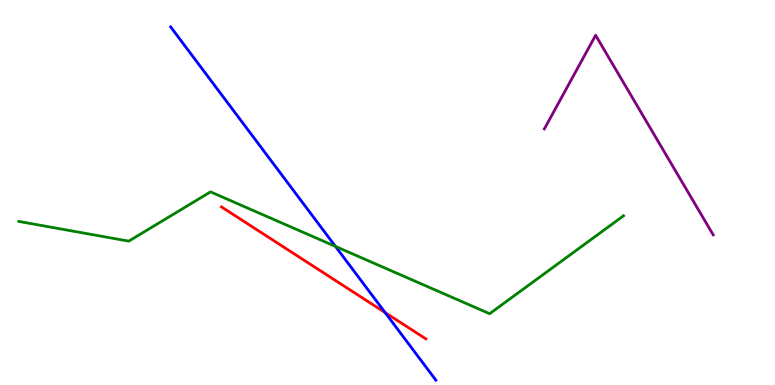[{'lines': ['blue', 'red'], 'intersections': [{'x': 4.97, 'y': 1.88}]}, {'lines': ['green', 'red'], 'intersections': []}, {'lines': ['purple', 'red'], 'intersections': []}, {'lines': ['blue', 'green'], 'intersections': [{'x': 4.33, 'y': 3.6}]}, {'lines': ['blue', 'purple'], 'intersections': []}, {'lines': ['green', 'purple'], 'intersections': []}]